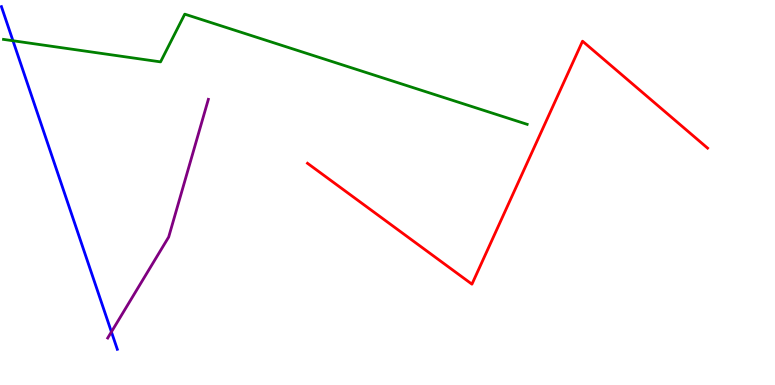[{'lines': ['blue', 'red'], 'intersections': []}, {'lines': ['green', 'red'], 'intersections': []}, {'lines': ['purple', 'red'], 'intersections': []}, {'lines': ['blue', 'green'], 'intersections': [{'x': 0.167, 'y': 8.94}]}, {'lines': ['blue', 'purple'], 'intersections': [{'x': 1.44, 'y': 1.38}]}, {'lines': ['green', 'purple'], 'intersections': []}]